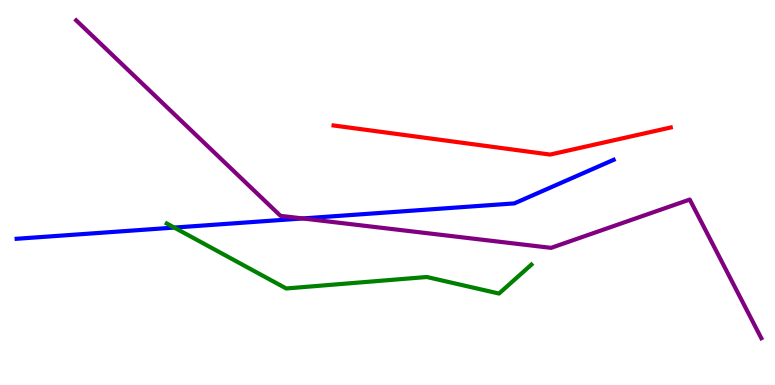[{'lines': ['blue', 'red'], 'intersections': []}, {'lines': ['green', 'red'], 'intersections': []}, {'lines': ['purple', 'red'], 'intersections': []}, {'lines': ['blue', 'green'], 'intersections': [{'x': 2.25, 'y': 4.09}]}, {'lines': ['blue', 'purple'], 'intersections': [{'x': 3.91, 'y': 4.33}]}, {'lines': ['green', 'purple'], 'intersections': []}]